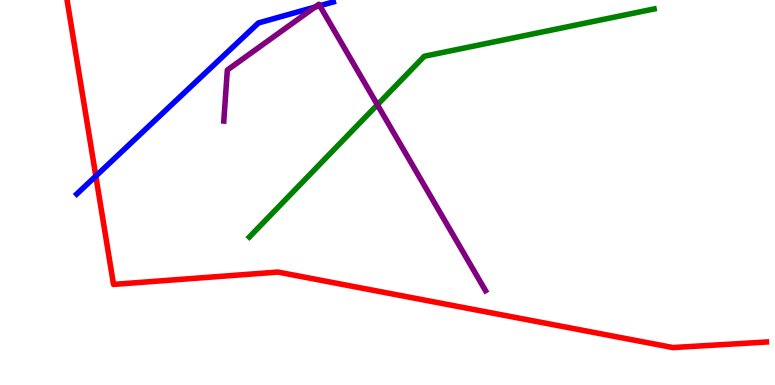[{'lines': ['blue', 'red'], 'intersections': [{'x': 1.24, 'y': 5.43}]}, {'lines': ['green', 'red'], 'intersections': []}, {'lines': ['purple', 'red'], 'intersections': []}, {'lines': ['blue', 'green'], 'intersections': []}, {'lines': ['blue', 'purple'], 'intersections': [{'x': 4.06, 'y': 9.82}, {'x': 4.13, 'y': 9.85}]}, {'lines': ['green', 'purple'], 'intersections': [{'x': 4.87, 'y': 7.28}]}]